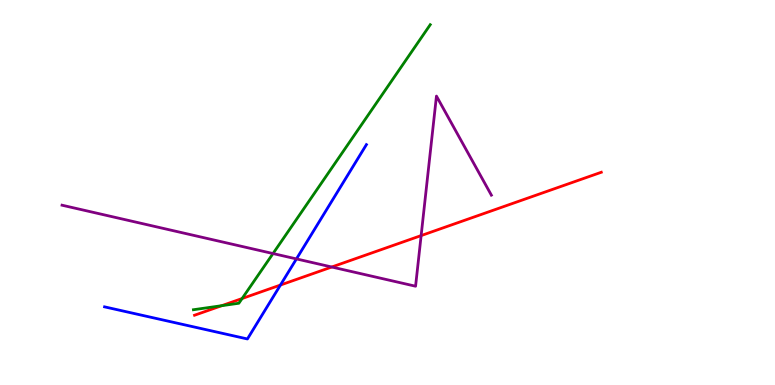[{'lines': ['blue', 'red'], 'intersections': [{'x': 3.62, 'y': 2.6}]}, {'lines': ['green', 'red'], 'intersections': [{'x': 2.86, 'y': 2.06}, {'x': 3.12, 'y': 2.25}]}, {'lines': ['purple', 'red'], 'intersections': [{'x': 4.28, 'y': 3.06}, {'x': 5.43, 'y': 3.88}]}, {'lines': ['blue', 'green'], 'intersections': []}, {'lines': ['blue', 'purple'], 'intersections': [{'x': 3.82, 'y': 3.27}]}, {'lines': ['green', 'purple'], 'intersections': [{'x': 3.52, 'y': 3.41}]}]